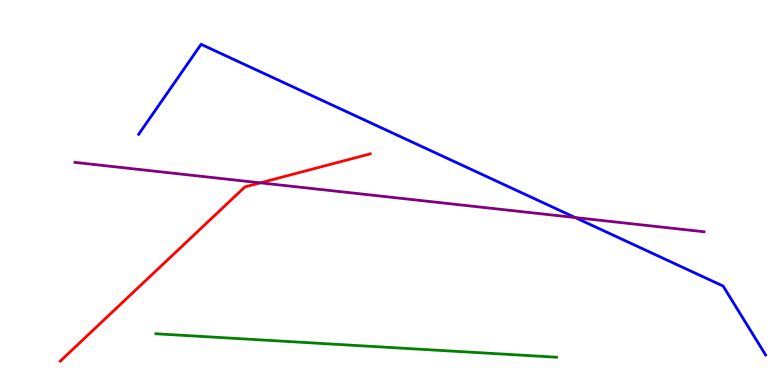[{'lines': ['blue', 'red'], 'intersections': []}, {'lines': ['green', 'red'], 'intersections': []}, {'lines': ['purple', 'red'], 'intersections': [{'x': 3.36, 'y': 5.25}]}, {'lines': ['blue', 'green'], 'intersections': []}, {'lines': ['blue', 'purple'], 'intersections': [{'x': 7.42, 'y': 4.35}]}, {'lines': ['green', 'purple'], 'intersections': []}]